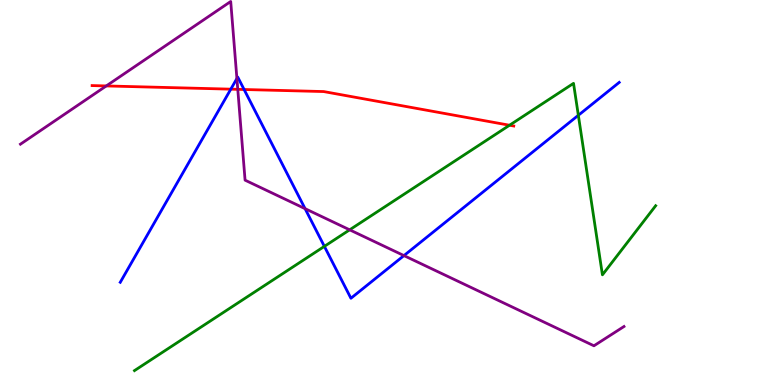[{'lines': ['blue', 'red'], 'intersections': [{'x': 2.98, 'y': 7.68}, {'x': 3.15, 'y': 7.68}]}, {'lines': ['green', 'red'], 'intersections': [{'x': 6.57, 'y': 6.75}]}, {'lines': ['purple', 'red'], 'intersections': [{'x': 1.37, 'y': 7.77}, {'x': 3.07, 'y': 7.68}]}, {'lines': ['blue', 'green'], 'intersections': [{'x': 4.19, 'y': 3.6}, {'x': 7.46, 'y': 7.01}]}, {'lines': ['blue', 'purple'], 'intersections': [{'x': 3.06, 'y': 7.96}, {'x': 3.94, 'y': 4.58}, {'x': 5.21, 'y': 3.36}]}, {'lines': ['green', 'purple'], 'intersections': [{'x': 4.51, 'y': 4.03}]}]